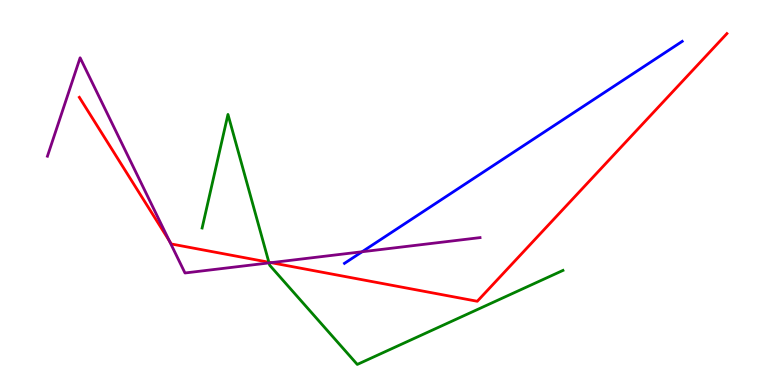[{'lines': ['blue', 'red'], 'intersections': []}, {'lines': ['green', 'red'], 'intersections': [{'x': 3.47, 'y': 3.19}]}, {'lines': ['purple', 'red'], 'intersections': [{'x': 2.18, 'y': 3.75}, {'x': 3.5, 'y': 3.18}]}, {'lines': ['blue', 'green'], 'intersections': []}, {'lines': ['blue', 'purple'], 'intersections': [{'x': 4.67, 'y': 3.46}]}, {'lines': ['green', 'purple'], 'intersections': [{'x': 3.47, 'y': 3.17}]}]